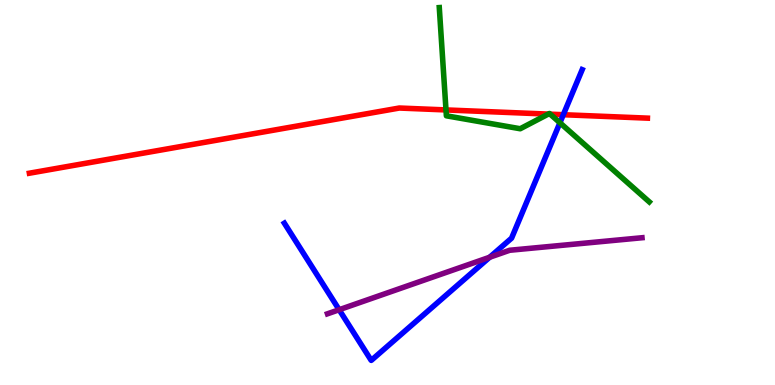[{'lines': ['blue', 'red'], 'intersections': [{'x': 7.27, 'y': 7.02}]}, {'lines': ['green', 'red'], 'intersections': [{'x': 5.75, 'y': 7.14}, {'x': 7.07, 'y': 7.04}, {'x': 7.1, 'y': 7.03}]}, {'lines': ['purple', 'red'], 'intersections': []}, {'lines': ['blue', 'green'], 'intersections': [{'x': 7.22, 'y': 6.81}]}, {'lines': ['blue', 'purple'], 'intersections': [{'x': 4.38, 'y': 1.96}, {'x': 6.32, 'y': 3.32}]}, {'lines': ['green', 'purple'], 'intersections': []}]